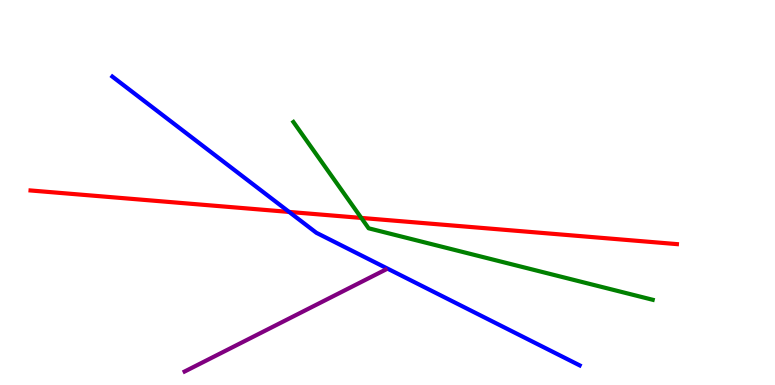[{'lines': ['blue', 'red'], 'intersections': [{'x': 3.73, 'y': 4.5}]}, {'lines': ['green', 'red'], 'intersections': [{'x': 4.66, 'y': 4.34}]}, {'lines': ['purple', 'red'], 'intersections': []}, {'lines': ['blue', 'green'], 'intersections': []}, {'lines': ['blue', 'purple'], 'intersections': []}, {'lines': ['green', 'purple'], 'intersections': []}]